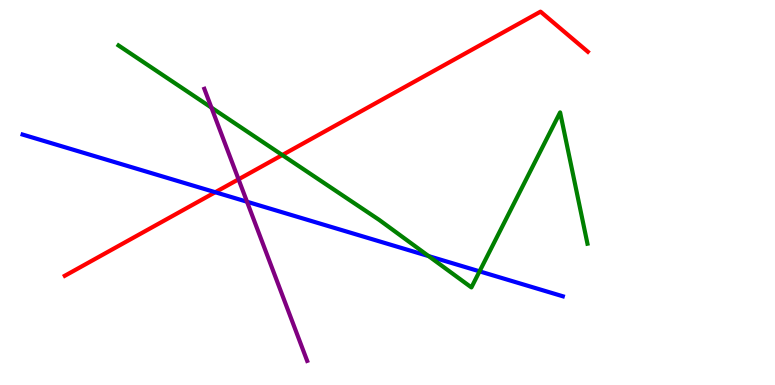[{'lines': ['blue', 'red'], 'intersections': [{'x': 2.78, 'y': 5.01}]}, {'lines': ['green', 'red'], 'intersections': [{'x': 3.64, 'y': 5.97}]}, {'lines': ['purple', 'red'], 'intersections': [{'x': 3.08, 'y': 5.34}]}, {'lines': ['blue', 'green'], 'intersections': [{'x': 5.53, 'y': 3.35}, {'x': 6.19, 'y': 2.95}]}, {'lines': ['blue', 'purple'], 'intersections': [{'x': 3.19, 'y': 4.76}]}, {'lines': ['green', 'purple'], 'intersections': [{'x': 2.73, 'y': 7.2}]}]